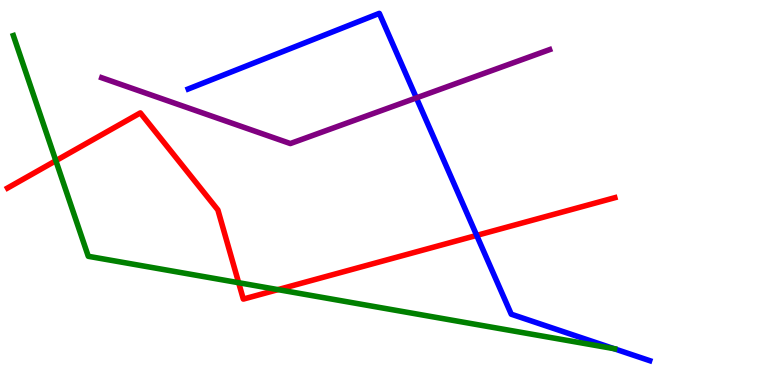[{'lines': ['blue', 'red'], 'intersections': [{'x': 6.15, 'y': 3.89}]}, {'lines': ['green', 'red'], 'intersections': [{'x': 0.721, 'y': 5.83}, {'x': 3.08, 'y': 2.66}, {'x': 3.59, 'y': 2.48}]}, {'lines': ['purple', 'red'], 'intersections': []}, {'lines': ['blue', 'green'], 'intersections': [{'x': 7.92, 'y': 0.944}]}, {'lines': ['blue', 'purple'], 'intersections': [{'x': 5.37, 'y': 7.46}]}, {'lines': ['green', 'purple'], 'intersections': []}]